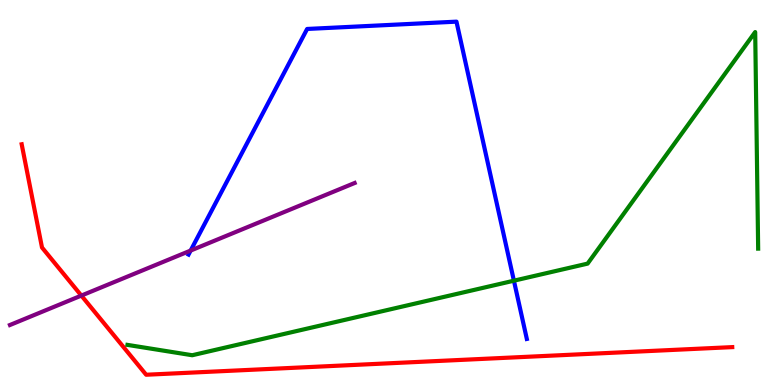[{'lines': ['blue', 'red'], 'intersections': []}, {'lines': ['green', 'red'], 'intersections': []}, {'lines': ['purple', 'red'], 'intersections': [{'x': 1.05, 'y': 2.32}]}, {'lines': ['blue', 'green'], 'intersections': [{'x': 6.63, 'y': 2.71}]}, {'lines': ['blue', 'purple'], 'intersections': [{'x': 2.46, 'y': 3.49}]}, {'lines': ['green', 'purple'], 'intersections': []}]